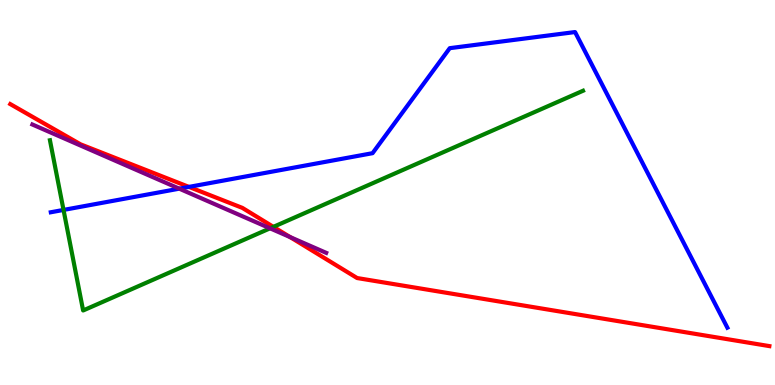[{'lines': ['blue', 'red'], 'intersections': [{'x': 2.44, 'y': 5.15}]}, {'lines': ['green', 'red'], 'intersections': [{'x': 3.53, 'y': 4.11}]}, {'lines': ['purple', 'red'], 'intersections': [{'x': 3.74, 'y': 3.84}]}, {'lines': ['blue', 'green'], 'intersections': [{'x': 0.82, 'y': 4.55}]}, {'lines': ['blue', 'purple'], 'intersections': [{'x': 2.31, 'y': 5.1}]}, {'lines': ['green', 'purple'], 'intersections': [{'x': 3.48, 'y': 4.07}]}]